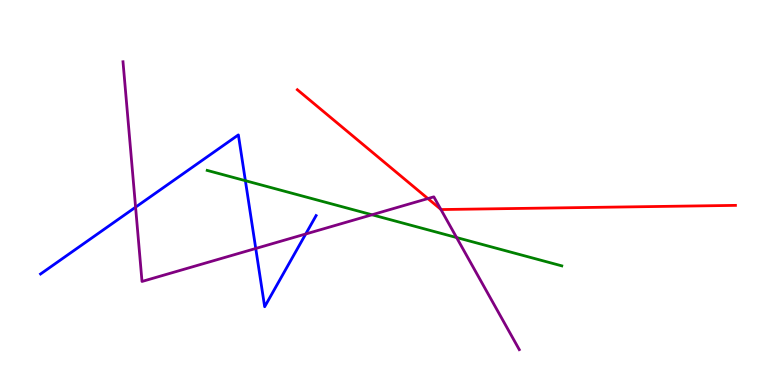[{'lines': ['blue', 'red'], 'intersections': []}, {'lines': ['green', 'red'], 'intersections': []}, {'lines': ['purple', 'red'], 'intersections': [{'x': 5.52, 'y': 4.84}, {'x': 5.69, 'y': 4.56}]}, {'lines': ['blue', 'green'], 'intersections': [{'x': 3.17, 'y': 5.31}]}, {'lines': ['blue', 'purple'], 'intersections': [{'x': 1.75, 'y': 4.62}, {'x': 3.3, 'y': 3.55}, {'x': 3.94, 'y': 3.92}]}, {'lines': ['green', 'purple'], 'intersections': [{'x': 4.8, 'y': 4.42}, {'x': 5.89, 'y': 3.83}]}]